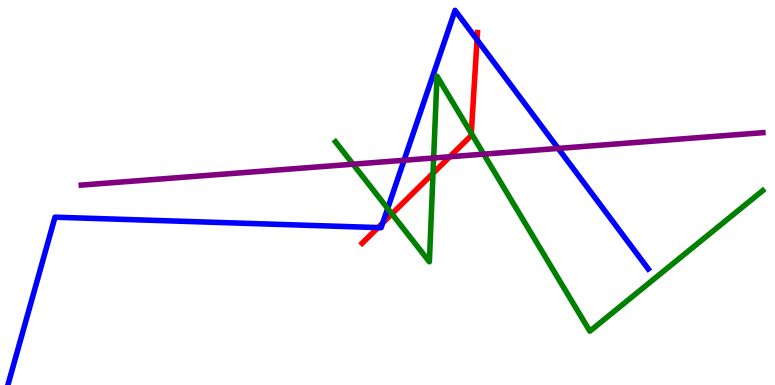[{'lines': ['blue', 'red'], 'intersections': [{'x': 4.88, 'y': 4.09}, {'x': 4.94, 'y': 4.21}, {'x': 6.16, 'y': 8.97}]}, {'lines': ['green', 'red'], 'intersections': [{'x': 5.06, 'y': 4.44}, {'x': 5.59, 'y': 5.5}, {'x': 6.08, 'y': 6.54}]}, {'lines': ['purple', 'red'], 'intersections': [{'x': 5.8, 'y': 5.93}]}, {'lines': ['blue', 'green'], 'intersections': [{'x': 5.0, 'y': 4.59}]}, {'lines': ['blue', 'purple'], 'intersections': [{'x': 5.21, 'y': 5.84}, {'x': 7.2, 'y': 6.14}]}, {'lines': ['green', 'purple'], 'intersections': [{'x': 4.56, 'y': 5.74}, {'x': 5.6, 'y': 5.9}, {'x': 6.24, 'y': 6.0}]}]